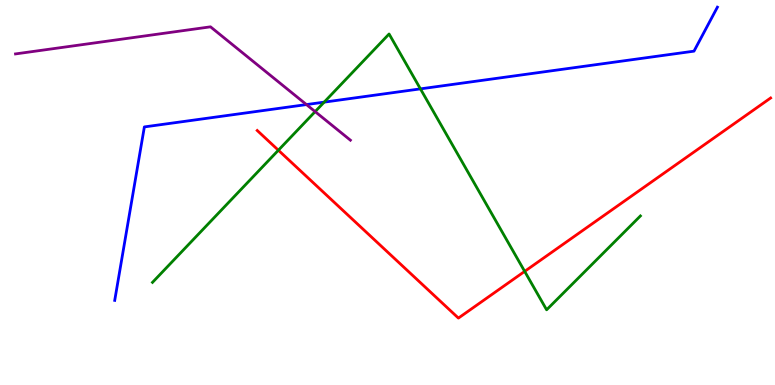[{'lines': ['blue', 'red'], 'intersections': []}, {'lines': ['green', 'red'], 'intersections': [{'x': 3.59, 'y': 6.1}, {'x': 6.77, 'y': 2.95}]}, {'lines': ['purple', 'red'], 'intersections': []}, {'lines': ['blue', 'green'], 'intersections': [{'x': 4.18, 'y': 7.35}, {'x': 5.42, 'y': 7.69}]}, {'lines': ['blue', 'purple'], 'intersections': [{'x': 3.95, 'y': 7.28}]}, {'lines': ['green', 'purple'], 'intersections': [{'x': 4.07, 'y': 7.1}]}]